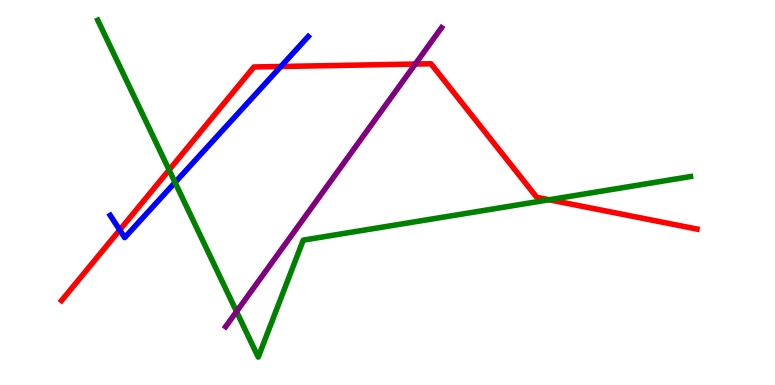[{'lines': ['blue', 'red'], 'intersections': [{'x': 1.54, 'y': 4.03}, {'x': 3.62, 'y': 8.27}]}, {'lines': ['green', 'red'], 'intersections': [{'x': 2.18, 'y': 5.59}, {'x': 7.09, 'y': 4.81}]}, {'lines': ['purple', 'red'], 'intersections': [{'x': 5.36, 'y': 8.34}]}, {'lines': ['blue', 'green'], 'intersections': [{'x': 2.26, 'y': 5.26}]}, {'lines': ['blue', 'purple'], 'intersections': []}, {'lines': ['green', 'purple'], 'intersections': [{'x': 3.05, 'y': 1.91}]}]